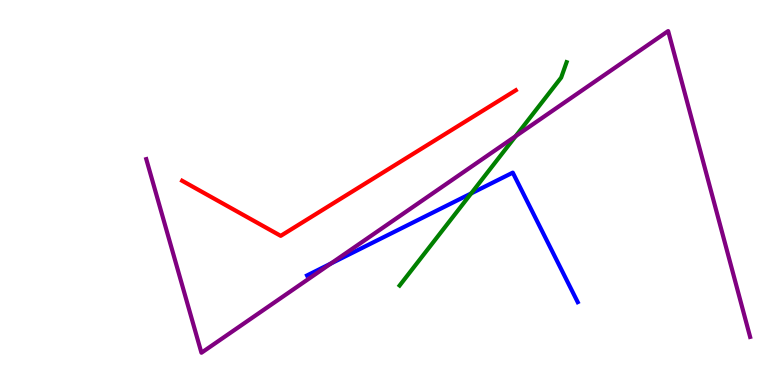[{'lines': ['blue', 'red'], 'intersections': []}, {'lines': ['green', 'red'], 'intersections': []}, {'lines': ['purple', 'red'], 'intersections': []}, {'lines': ['blue', 'green'], 'intersections': [{'x': 6.08, 'y': 4.98}]}, {'lines': ['blue', 'purple'], 'intersections': [{'x': 4.27, 'y': 3.15}]}, {'lines': ['green', 'purple'], 'intersections': [{'x': 6.65, 'y': 6.46}]}]